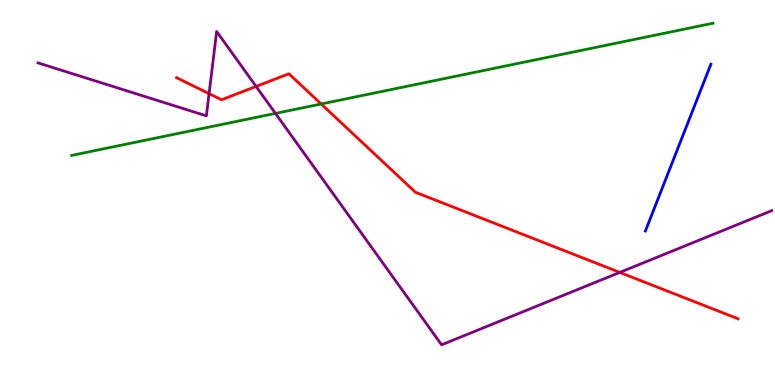[{'lines': ['blue', 'red'], 'intersections': []}, {'lines': ['green', 'red'], 'intersections': [{'x': 4.14, 'y': 7.3}]}, {'lines': ['purple', 'red'], 'intersections': [{'x': 2.7, 'y': 7.57}, {'x': 3.3, 'y': 7.76}, {'x': 8.0, 'y': 2.92}]}, {'lines': ['blue', 'green'], 'intersections': []}, {'lines': ['blue', 'purple'], 'intersections': []}, {'lines': ['green', 'purple'], 'intersections': [{'x': 3.55, 'y': 7.05}]}]